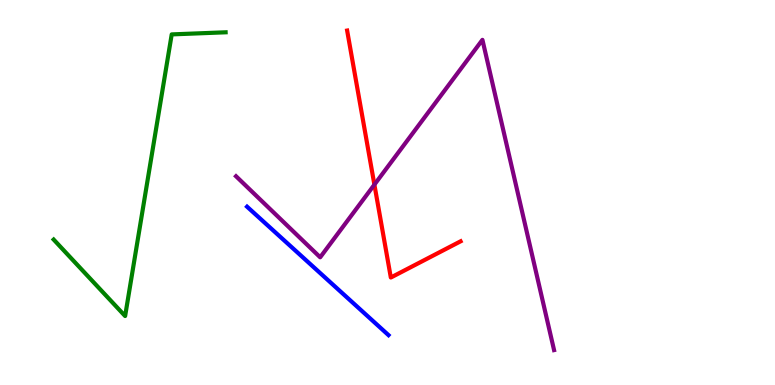[{'lines': ['blue', 'red'], 'intersections': []}, {'lines': ['green', 'red'], 'intersections': []}, {'lines': ['purple', 'red'], 'intersections': [{'x': 4.83, 'y': 5.2}]}, {'lines': ['blue', 'green'], 'intersections': []}, {'lines': ['blue', 'purple'], 'intersections': []}, {'lines': ['green', 'purple'], 'intersections': []}]